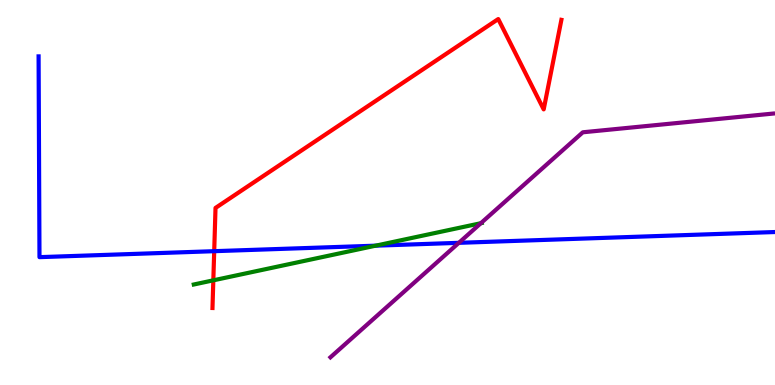[{'lines': ['blue', 'red'], 'intersections': [{'x': 2.76, 'y': 3.48}]}, {'lines': ['green', 'red'], 'intersections': [{'x': 2.75, 'y': 2.72}]}, {'lines': ['purple', 'red'], 'intersections': []}, {'lines': ['blue', 'green'], 'intersections': [{'x': 4.85, 'y': 3.62}]}, {'lines': ['blue', 'purple'], 'intersections': [{'x': 5.92, 'y': 3.69}]}, {'lines': ['green', 'purple'], 'intersections': [{'x': 6.2, 'y': 4.2}]}]